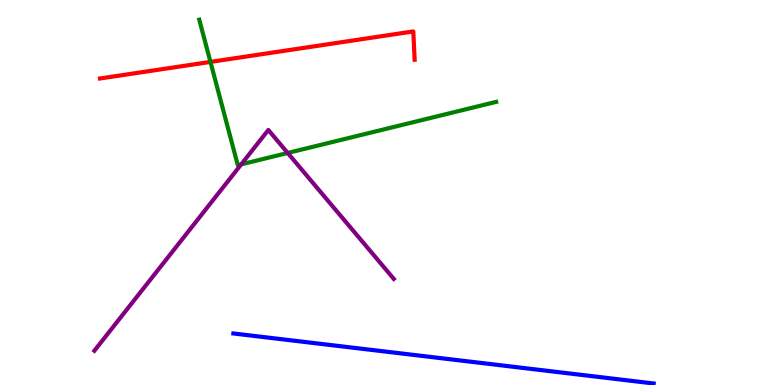[{'lines': ['blue', 'red'], 'intersections': []}, {'lines': ['green', 'red'], 'intersections': [{'x': 2.72, 'y': 8.39}]}, {'lines': ['purple', 'red'], 'intersections': []}, {'lines': ['blue', 'green'], 'intersections': []}, {'lines': ['blue', 'purple'], 'intersections': []}, {'lines': ['green', 'purple'], 'intersections': [{'x': 3.11, 'y': 5.73}, {'x': 3.71, 'y': 6.03}]}]